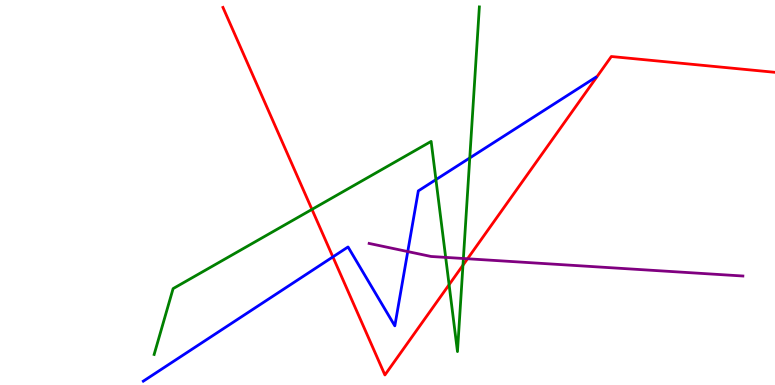[{'lines': ['blue', 'red'], 'intersections': [{'x': 4.3, 'y': 3.33}]}, {'lines': ['green', 'red'], 'intersections': [{'x': 4.03, 'y': 4.56}, {'x': 5.79, 'y': 2.61}, {'x': 5.97, 'y': 3.11}]}, {'lines': ['purple', 'red'], 'intersections': [{'x': 6.03, 'y': 3.28}]}, {'lines': ['blue', 'green'], 'intersections': [{'x': 5.62, 'y': 5.33}, {'x': 6.06, 'y': 5.9}]}, {'lines': ['blue', 'purple'], 'intersections': [{'x': 5.26, 'y': 3.47}]}, {'lines': ['green', 'purple'], 'intersections': [{'x': 5.75, 'y': 3.31}, {'x': 5.98, 'y': 3.29}]}]